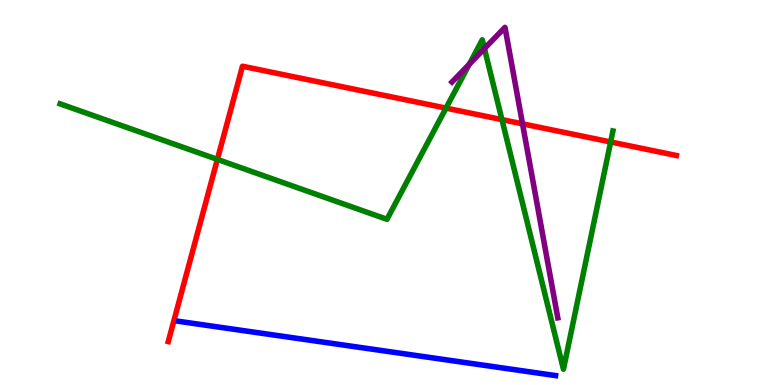[{'lines': ['blue', 'red'], 'intersections': []}, {'lines': ['green', 'red'], 'intersections': [{'x': 2.8, 'y': 5.86}, {'x': 5.76, 'y': 7.19}, {'x': 6.48, 'y': 6.89}, {'x': 7.88, 'y': 6.31}]}, {'lines': ['purple', 'red'], 'intersections': [{'x': 6.74, 'y': 6.78}]}, {'lines': ['blue', 'green'], 'intersections': []}, {'lines': ['blue', 'purple'], 'intersections': []}, {'lines': ['green', 'purple'], 'intersections': [{'x': 6.06, 'y': 8.34}, {'x': 6.25, 'y': 8.74}]}]